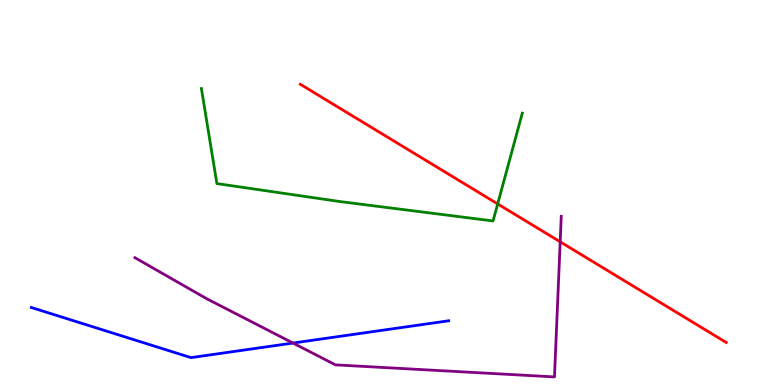[{'lines': ['blue', 'red'], 'intersections': []}, {'lines': ['green', 'red'], 'intersections': [{'x': 6.42, 'y': 4.7}]}, {'lines': ['purple', 'red'], 'intersections': [{'x': 7.23, 'y': 3.72}]}, {'lines': ['blue', 'green'], 'intersections': []}, {'lines': ['blue', 'purple'], 'intersections': [{'x': 3.78, 'y': 1.09}]}, {'lines': ['green', 'purple'], 'intersections': []}]